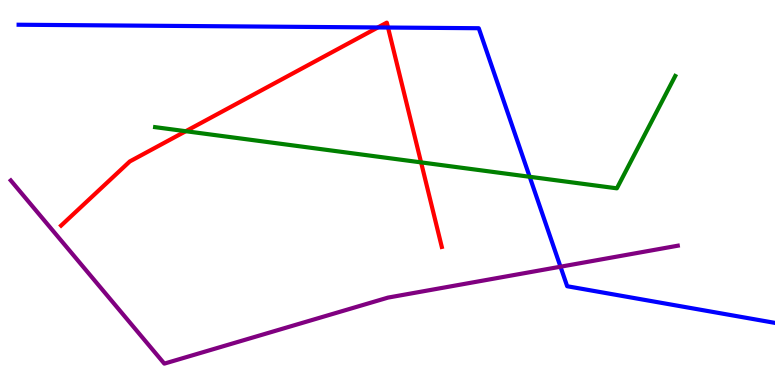[{'lines': ['blue', 'red'], 'intersections': [{'x': 4.88, 'y': 9.29}, {'x': 5.01, 'y': 9.28}]}, {'lines': ['green', 'red'], 'intersections': [{'x': 2.4, 'y': 6.59}, {'x': 5.43, 'y': 5.78}]}, {'lines': ['purple', 'red'], 'intersections': []}, {'lines': ['blue', 'green'], 'intersections': [{'x': 6.83, 'y': 5.41}]}, {'lines': ['blue', 'purple'], 'intersections': [{'x': 7.23, 'y': 3.07}]}, {'lines': ['green', 'purple'], 'intersections': []}]